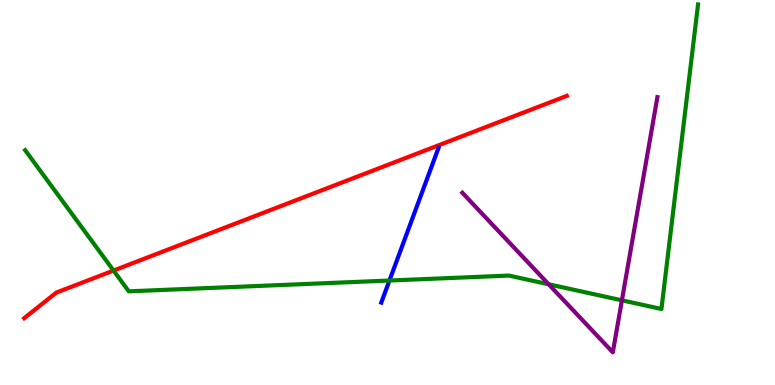[{'lines': ['blue', 'red'], 'intersections': []}, {'lines': ['green', 'red'], 'intersections': [{'x': 1.46, 'y': 2.97}]}, {'lines': ['purple', 'red'], 'intersections': []}, {'lines': ['blue', 'green'], 'intersections': [{'x': 5.03, 'y': 2.71}]}, {'lines': ['blue', 'purple'], 'intersections': []}, {'lines': ['green', 'purple'], 'intersections': [{'x': 7.08, 'y': 2.62}, {'x': 8.02, 'y': 2.2}]}]